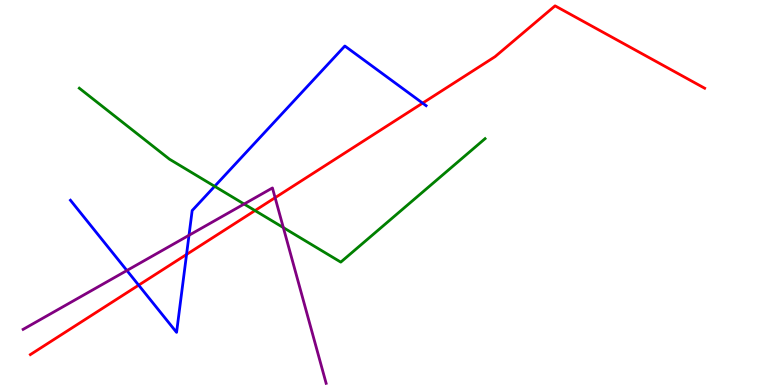[{'lines': ['blue', 'red'], 'intersections': [{'x': 1.79, 'y': 2.59}, {'x': 2.41, 'y': 3.39}, {'x': 5.45, 'y': 7.32}]}, {'lines': ['green', 'red'], 'intersections': [{'x': 3.29, 'y': 4.53}]}, {'lines': ['purple', 'red'], 'intersections': [{'x': 3.55, 'y': 4.87}]}, {'lines': ['blue', 'green'], 'intersections': [{'x': 2.77, 'y': 5.16}]}, {'lines': ['blue', 'purple'], 'intersections': [{'x': 1.64, 'y': 2.97}, {'x': 2.44, 'y': 3.89}]}, {'lines': ['green', 'purple'], 'intersections': [{'x': 3.15, 'y': 4.7}, {'x': 3.66, 'y': 4.09}]}]